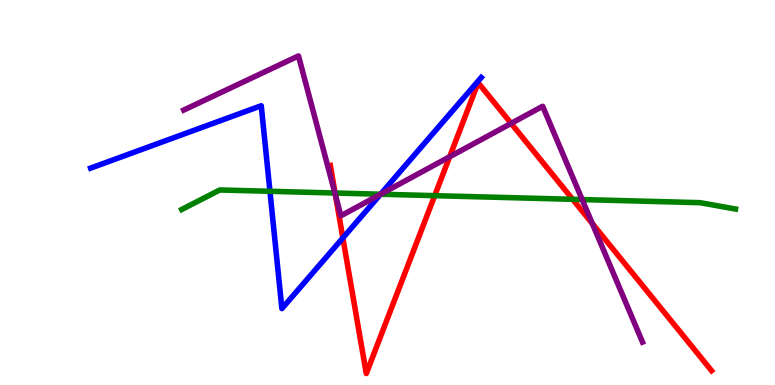[{'lines': ['blue', 'red'], 'intersections': [{'x': 4.42, 'y': 3.82}]}, {'lines': ['green', 'red'], 'intersections': [{'x': 4.32, 'y': 4.99}, {'x': 5.61, 'y': 4.92}, {'x': 7.39, 'y': 4.82}]}, {'lines': ['purple', 'red'], 'intersections': [{'x': 4.33, 'y': 4.93}, {'x': 5.8, 'y': 5.93}, {'x': 6.6, 'y': 6.79}, {'x': 7.64, 'y': 4.19}]}, {'lines': ['blue', 'green'], 'intersections': [{'x': 3.48, 'y': 5.03}, {'x': 4.91, 'y': 4.96}]}, {'lines': ['blue', 'purple'], 'intersections': [{'x': 4.91, 'y': 4.95}]}, {'lines': ['green', 'purple'], 'intersections': [{'x': 4.32, 'y': 4.99}, {'x': 4.91, 'y': 4.96}, {'x': 7.51, 'y': 4.82}]}]